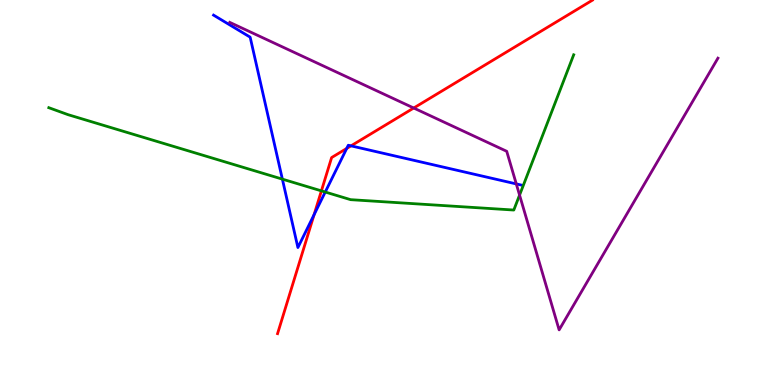[{'lines': ['blue', 'red'], 'intersections': [{'x': 4.05, 'y': 4.42}, {'x': 4.47, 'y': 6.14}, {'x': 4.53, 'y': 6.21}]}, {'lines': ['green', 'red'], 'intersections': [{'x': 4.15, 'y': 5.04}]}, {'lines': ['purple', 'red'], 'intersections': [{'x': 5.34, 'y': 7.19}]}, {'lines': ['blue', 'green'], 'intersections': [{'x': 3.64, 'y': 5.35}, {'x': 4.2, 'y': 5.01}]}, {'lines': ['blue', 'purple'], 'intersections': [{'x': 6.66, 'y': 5.22}]}, {'lines': ['green', 'purple'], 'intersections': [{'x': 6.7, 'y': 4.93}]}]